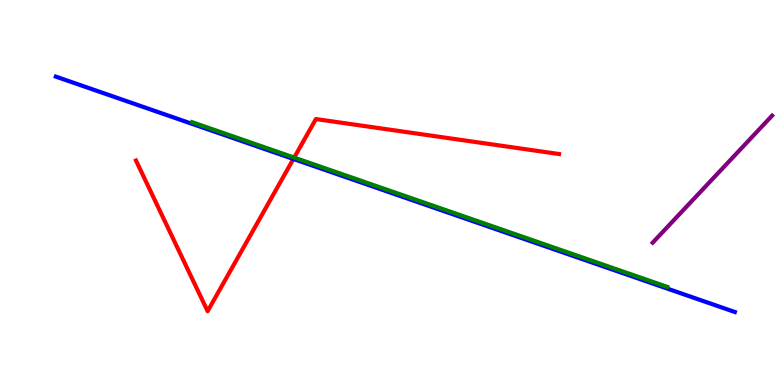[{'lines': ['blue', 'red'], 'intersections': [{'x': 3.79, 'y': 5.87}]}, {'lines': ['green', 'red'], 'intersections': [{'x': 3.8, 'y': 5.91}]}, {'lines': ['purple', 'red'], 'intersections': []}, {'lines': ['blue', 'green'], 'intersections': []}, {'lines': ['blue', 'purple'], 'intersections': []}, {'lines': ['green', 'purple'], 'intersections': []}]